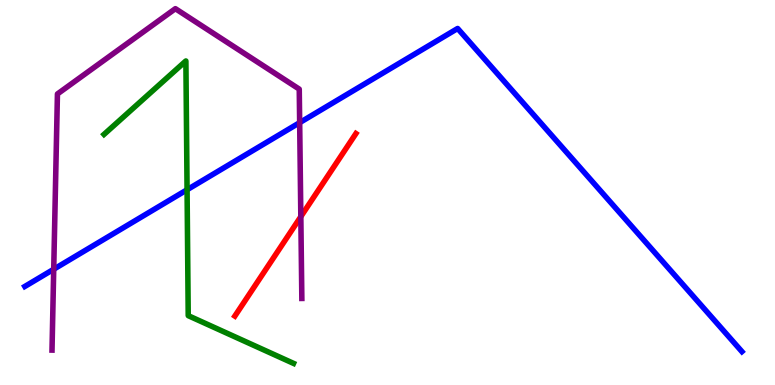[{'lines': ['blue', 'red'], 'intersections': []}, {'lines': ['green', 'red'], 'intersections': []}, {'lines': ['purple', 'red'], 'intersections': [{'x': 3.88, 'y': 4.37}]}, {'lines': ['blue', 'green'], 'intersections': [{'x': 2.41, 'y': 5.07}]}, {'lines': ['blue', 'purple'], 'intersections': [{'x': 0.693, 'y': 3.01}, {'x': 3.87, 'y': 6.81}]}, {'lines': ['green', 'purple'], 'intersections': []}]